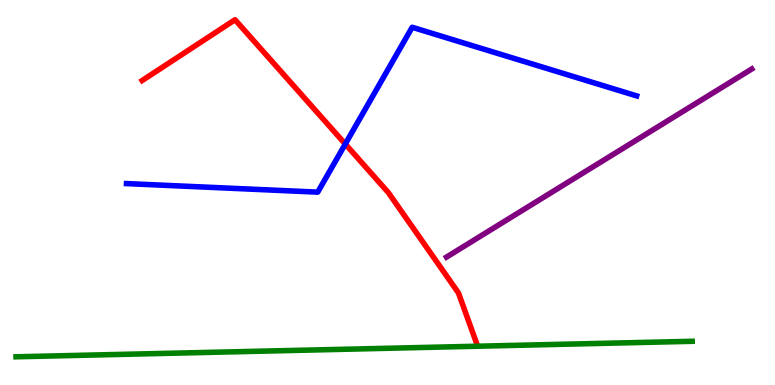[{'lines': ['blue', 'red'], 'intersections': [{'x': 4.46, 'y': 6.26}]}, {'lines': ['green', 'red'], 'intersections': []}, {'lines': ['purple', 'red'], 'intersections': []}, {'lines': ['blue', 'green'], 'intersections': []}, {'lines': ['blue', 'purple'], 'intersections': []}, {'lines': ['green', 'purple'], 'intersections': []}]